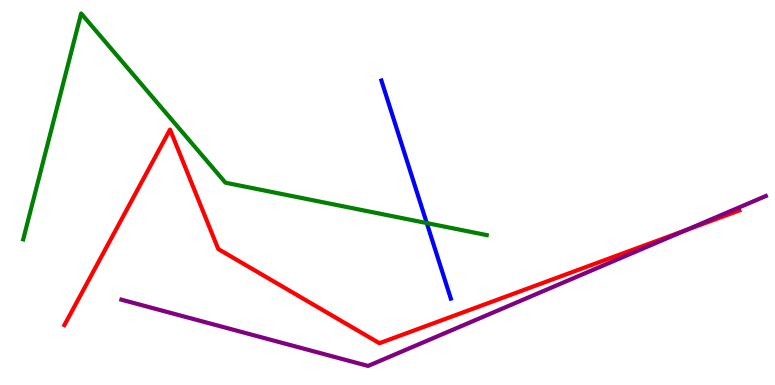[{'lines': ['blue', 'red'], 'intersections': []}, {'lines': ['green', 'red'], 'intersections': []}, {'lines': ['purple', 'red'], 'intersections': [{'x': 8.85, 'y': 4.02}]}, {'lines': ['blue', 'green'], 'intersections': [{'x': 5.51, 'y': 4.21}]}, {'lines': ['blue', 'purple'], 'intersections': []}, {'lines': ['green', 'purple'], 'intersections': []}]